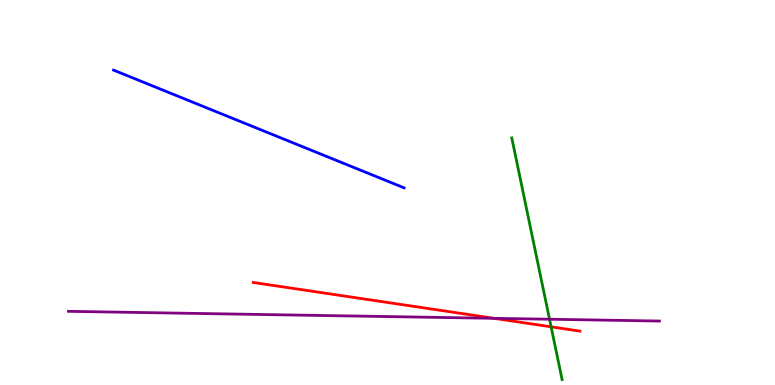[{'lines': ['blue', 'red'], 'intersections': []}, {'lines': ['green', 'red'], 'intersections': [{'x': 7.11, 'y': 1.51}]}, {'lines': ['purple', 'red'], 'intersections': [{'x': 6.37, 'y': 1.73}]}, {'lines': ['blue', 'green'], 'intersections': []}, {'lines': ['blue', 'purple'], 'intersections': []}, {'lines': ['green', 'purple'], 'intersections': [{'x': 7.09, 'y': 1.71}]}]